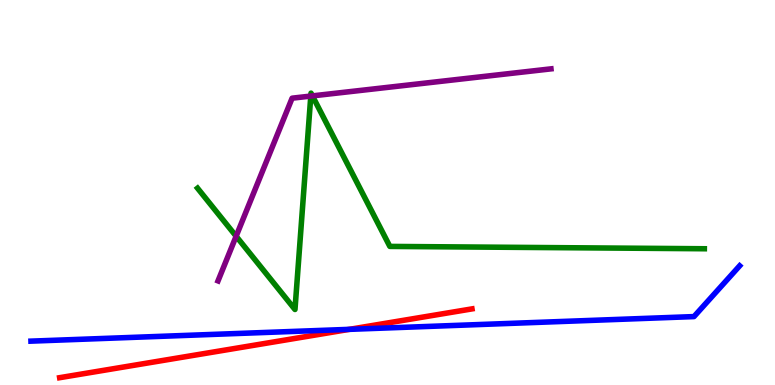[{'lines': ['blue', 'red'], 'intersections': [{'x': 4.51, 'y': 1.45}]}, {'lines': ['green', 'red'], 'intersections': []}, {'lines': ['purple', 'red'], 'intersections': []}, {'lines': ['blue', 'green'], 'intersections': []}, {'lines': ['blue', 'purple'], 'intersections': []}, {'lines': ['green', 'purple'], 'intersections': [{'x': 3.05, 'y': 3.86}, {'x': 4.01, 'y': 7.5}, {'x': 4.03, 'y': 7.51}]}]